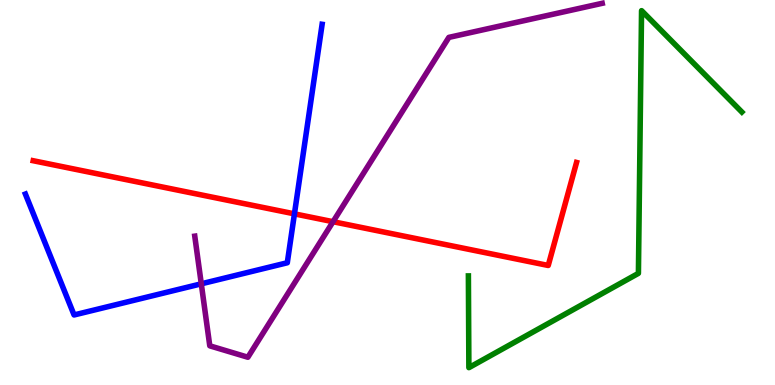[{'lines': ['blue', 'red'], 'intersections': [{'x': 3.8, 'y': 4.45}]}, {'lines': ['green', 'red'], 'intersections': []}, {'lines': ['purple', 'red'], 'intersections': [{'x': 4.3, 'y': 4.24}]}, {'lines': ['blue', 'green'], 'intersections': []}, {'lines': ['blue', 'purple'], 'intersections': [{'x': 2.6, 'y': 2.63}]}, {'lines': ['green', 'purple'], 'intersections': []}]